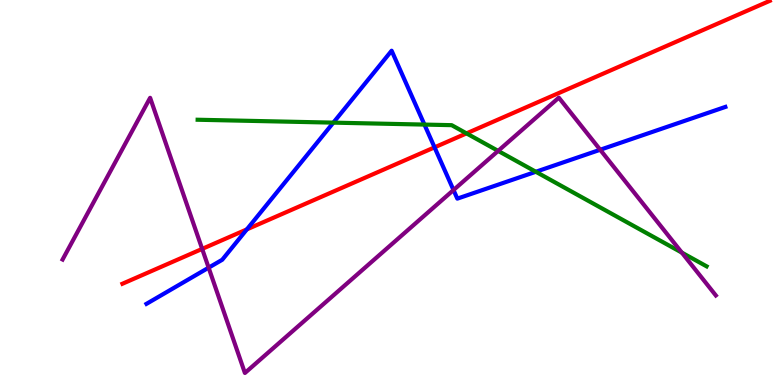[{'lines': ['blue', 'red'], 'intersections': [{'x': 3.19, 'y': 4.04}, {'x': 5.61, 'y': 6.17}]}, {'lines': ['green', 'red'], 'intersections': [{'x': 6.02, 'y': 6.54}]}, {'lines': ['purple', 'red'], 'intersections': [{'x': 2.61, 'y': 3.53}]}, {'lines': ['blue', 'green'], 'intersections': [{'x': 4.3, 'y': 6.81}, {'x': 5.48, 'y': 6.76}, {'x': 6.91, 'y': 5.54}]}, {'lines': ['blue', 'purple'], 'intersections': [{'x': 2.69, 'y': 3.05}, {'x': 5.85, 'y': 5.06}, {'x': 7.74, 'y': 6.11}]}, {'lines': ['green', 'purple'], 'intersections': [{'x': 6.43, 'y': 6.08}, {'x': 8.8, 'y': 3.44}]}]